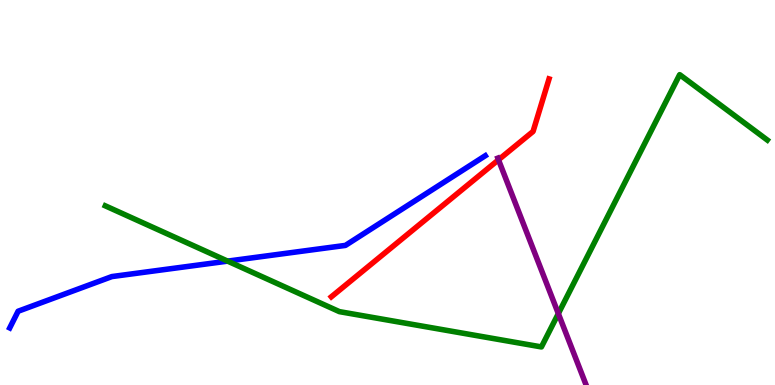[{'lines': ['blue', 'red'], 'intersections': []}, {'lines': ['green', 'red'], 'intersections': []}, {'lines': ['purple', 'red'], 'intersections': [{'x': 6.43, 'y': 5.85}]}, {'lines': ['blue', 'green'], 'intersections': [{'x': 2.94, 'y': 3.22}]}, {'lines': ['blue', 'purple'], 'intersections': []}, {'lines': ['green', 'purple'], 'intersections': [{'x': 7.2, 'y': 1.85}]}]